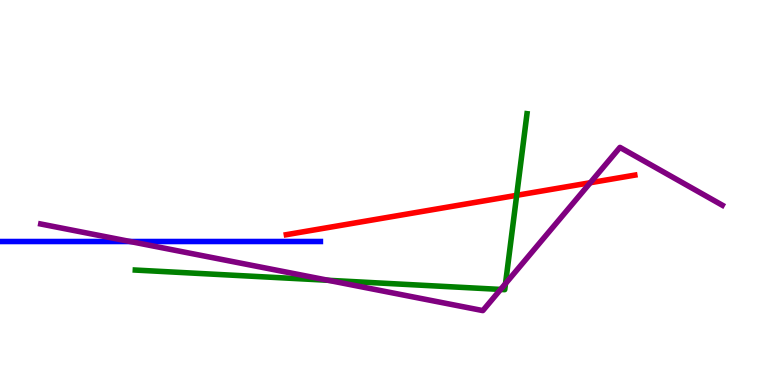[{'lines': ['blue', 'red'], 'intersections': []}, {'lines': ['green', 'red'], 'intersections': [{'x': 6.67, 'y': 4.93}]}, {'lines': ['purple', 'red'], 'intersections': [{'x': 7.62, 'y': 5.25}]}, {'lines': ['blue', 'green'], 'intersections': []}, {'lines': ['blue', 'purple'], 'intersections': [{'x': 1.68, 'y': 3.73}]}, {'lines': ['green', 'purple'], 'intersections': [{'x': 4.23, 'y': 2.72}, {'x': 6.46, 'y': 2.48}, {'x': 6.52, 'y': 2.63}]}]